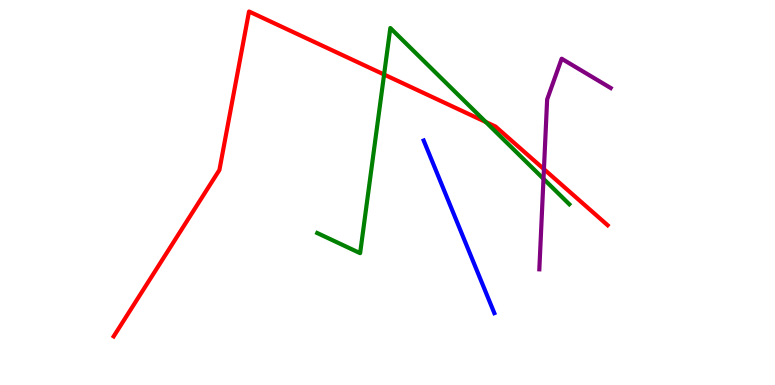[{'lines': ['blue', 'red'], 'intersections': []}, {'lines': ['green', 'red'], 'intersections': [{'x': 4.96, 'y': 8.06}, {'x': 6.27, 'y': 6.83}]}, {'lines': ['purple', 'red'], 'intersections': [{'x': 7.02, 'y': 5.61}]}, {'lines': ['blue', 'green'], 'intersections': []}, {'lines': ['blue', 'purple'], 'intersections': []}, {'lines': ['green', 'purple'], 'intersections': [{'x': 7.01, 'y': 5.36}]}]